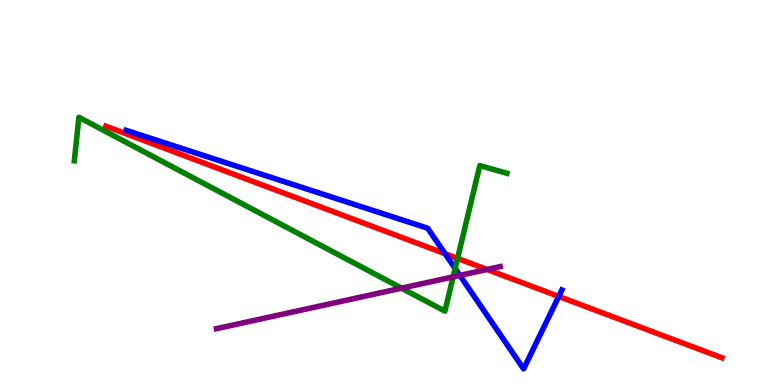[{'lines': ['blue', 'red'], 'intersections': [{'x': 5.74, 'y': 3.41}, {'x': 7.21, 'y': 2.3}]}, {'lines': ['green', 'red'], 'intersections': [{'x': 5.9, 'y': 3.29}]}, {'lines': ['purple', 'red'], 'intersections': [{'x': 6.28, 'y': 3.0}]}, {'lines': ['blue', 'green'], 'intersections': [{'x': 5.87, 'y': 3.03}]}, {'lines': ['blue', 'purple'], 'intersections': [{'x': 5.93, 'y': 2.85}]}, {'lines': ['green', 'purple'], 'intersections': [{'x': 5.18, 'y': 2.52}, {'x': 5.85, 'y': 2.81}]}]